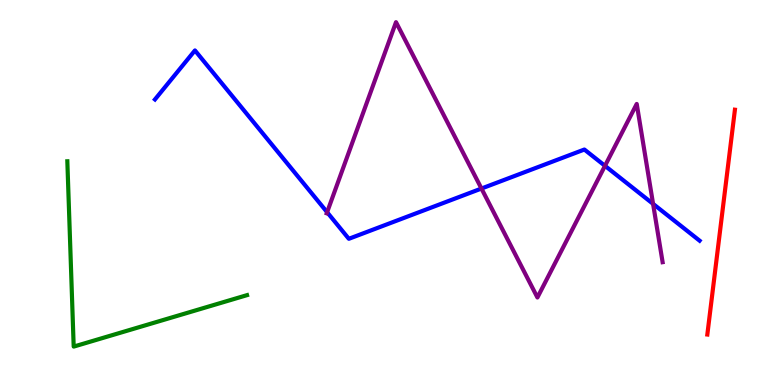[{'lines': ['blue', 'red'], 'intersections': []}, {'lines': ['green', 'red'], 'intersections': []}, {'lines': ['purple', 'red'], 'intersections': []}, {'lines': ['blue', 'green'], 'intersections': []}, {'lines': ['blue', 'purple'], 'intersections': [{'x': 4.22, 'y': 4.49}, {'x': 6.21, 'y': 5.1}, {'x': 7.81, 'y': 5.69}, {'x': 8.43, 'y': 4.7}]}, {'lines': ['green', 'purple'], 'intersections': []}]